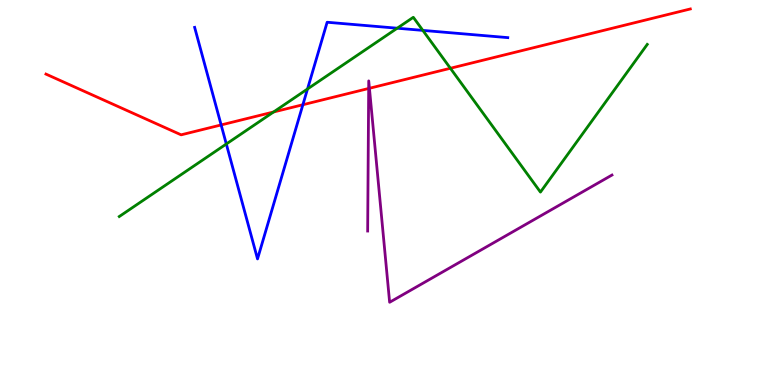[{'lines': ['blue', 'red'], 'intersections': [{'x': 2.85, 'y': 6.75}, {'x': 3.91, 'y': 7.28}]}, {'lines': ['green', 'red'], 'intersections': [{'x': 3.53, 'y': 7.09}, {'x': 5.81, 'y': 8.23}]}, {'lines': ['purple', 'red'], 'intersections': [{'x': 4.76, 'y': 7.7}, {'x': 4.77, 'y': 7.71}]}, {'lines': ['blue', 'green'], 'intersections': [{'x': 2.92, 'y': 6.26}, {'x': 3.97, 'y': 7.69}, {'x': 5.13, 'y': 9.27}, {'x': 5.46, 'y': 9.21}]}, {'lines': ['blue', 'purple'], 'intersections': []}, {'lines': ['green', 'purple'], 'intersections': []}]